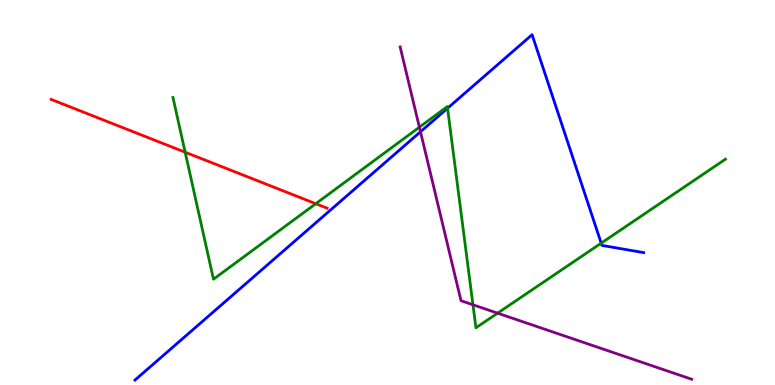[{'lines': ['blue', 'red'], 'intersections': []}, {'lines': ['green', 'red'], 'intersections': [{'x': 2.39, 'y': 6.05}, {'x': 4.07, 'y': 4.71}]}, {'lines': ['purple', 'red'], 'intersections': []}, {'lines': ['blue', 'green'], 'intersections': [{'x': 5.77, 'y': 7.19}, {'x': 7.76, 'y': 3.68}]}, {'lines': ['blue', 'purple'], 'intersections': [{'x': 5.43, 'y': 6.58}]}, {'lines': ['green', 'purple'], 'intersections': [{'x': 5.41, 'y': 6.7}, {'x': 6.1, 'y': 2.08}, {'x': 6.42, 'y': 1.87}]}]